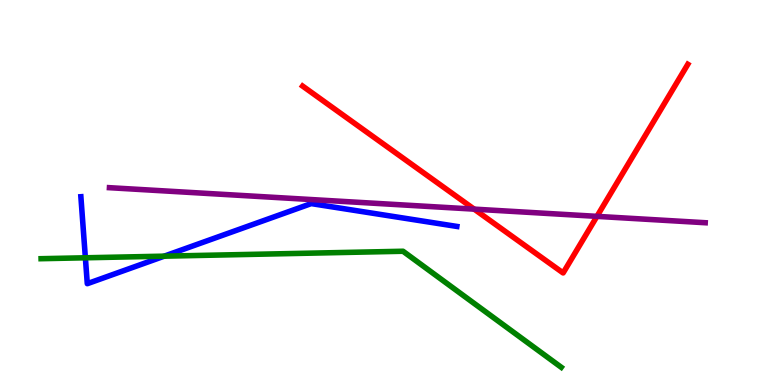[{'lines': ['blue', 'red'], 'intersections': []}, {'lines': ['green', 'red'], 'intersections': []}, {'lines': ['purple', 'red'], 'intersections': [{'x': 6.12, 'y': 4.57}, {'x': 7.7, 'y': 4.38}]}, {'lines': ['blue', 'green'], 'intersections': [{'x': 1.1, 'y': 3.3}, {'x': 2.12, 'y': 3.35}]}, {'lines': ['blue', 'purple'], 'intersections': []}, {'lines': ['green', 'purple'], 'intersections': []}]